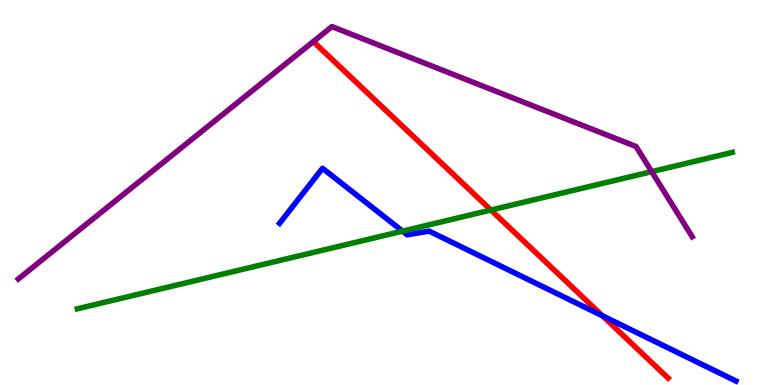[{'lines': ['blue', 'red'], 'intersections': [{'x': 7.77, 'y': 1.8}]}, {'lines': ['green', 'red'], 'intersections': [{'x': 6.33, 'y': 4.54}]}, {'lines': ['purple', 'red'], 'intersections': []}, {'lines': ['blue', 'green'], 'intersections': [{'x': 5.19, 'y': 4.0}]}, {'lines': ['blue', 'purple'], 'intersections': []}, {'lines': ['green', 'purple'], 'intersections': [{'x': 8.41, 'y': 5.54}]}]